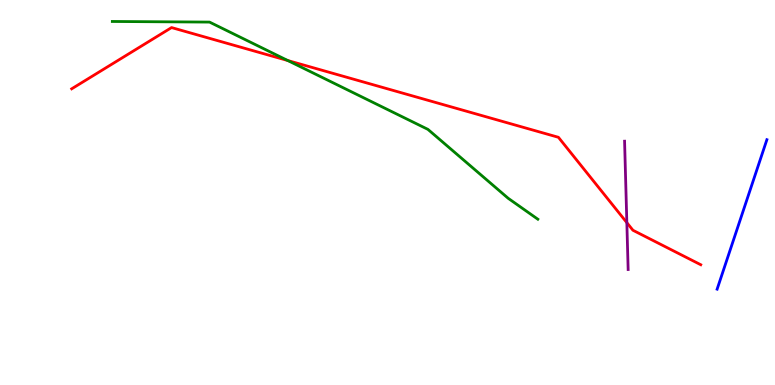[{'lines': ['blue', 'red'], 'intersections': []}, {'lines': ['green', 'red'], 'intersections': [{'x': 3.71, 'y': 8.43}]}, {'lines': ['purple', 'red'], 'intersections': [{'x': 8.09, 'y': 4.22}]}, {'lines': ['blue', 'green'], 'intersections': []}, {'lines': ['blue', 'purple'], 'intersections': []}, {'lines': ['green', 'purple'], 'intersections': []}]